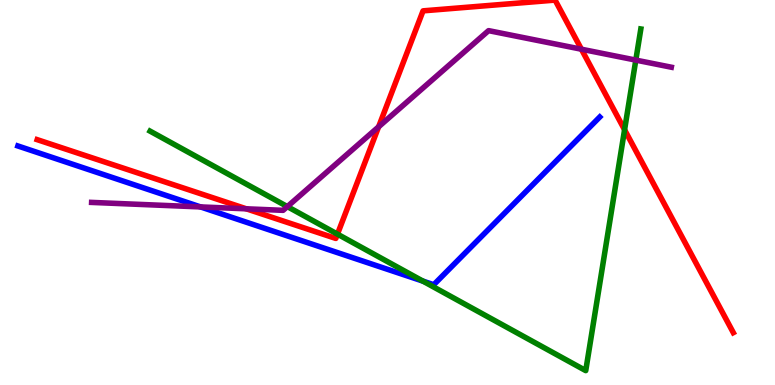[{'lines': ['blue', 'red'], 'intersections': []}, {'lines': ['green', 'red'], 'intersections': [{'x': 4.35, 'y': 3.92}, {'x': 8.06, 'y': 6.63}]}, {'lines': ['purple', 'red'], 'intersections': [{'x': 3.18, 'y': 4.58}, {'x': 4.89, 'y': 6.71}, {'x': 7.5, 'y': 8.72}]}, {'lines': ['blue', 'green'], 'intersections': [{'x': 5.46, 'y': 2.7}]}, {'lines': ['blue', 'purple'], 'intersections': [{'x': 2.59, 'y': 4.63}]}, {'lines': ['green', 'purple'], 'intersections': [{'x': 3.71, 'y': 4.63}, {'x': 8.2, 'y': 8.44}]}]